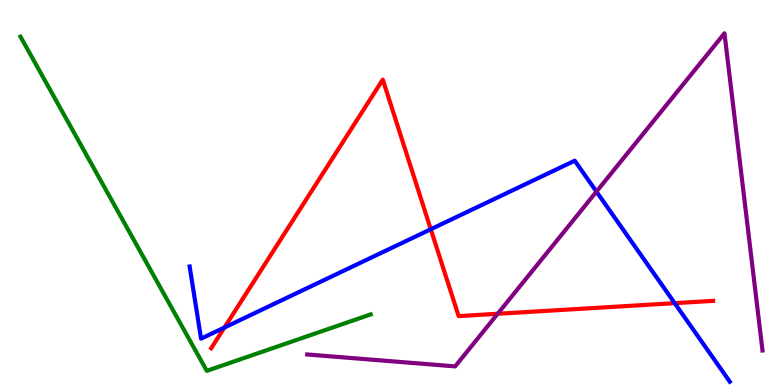[{'lines': ['blue', 'red'], 'intersections': [{'x': 2.9, 'y': 1.49}, {'x': 5.56, 'y': 4.05}, {'x': 8.71, 'y': 2.13}]}, {'lines': ['green', 'red'], 'intersections': []}, {'lines': ['purple', 'red'], 'intersections': [{'x': 6.42, 'y': 1.85}]}, {'lines': ['blue', 'green'], 'intersections': []}, {'lines': ['blue', 'purple'], 'intersections': [{'x': 7.7, 'y': 5.02}]}, {'lines': ['green', 'purple'], 'intersections': []}]